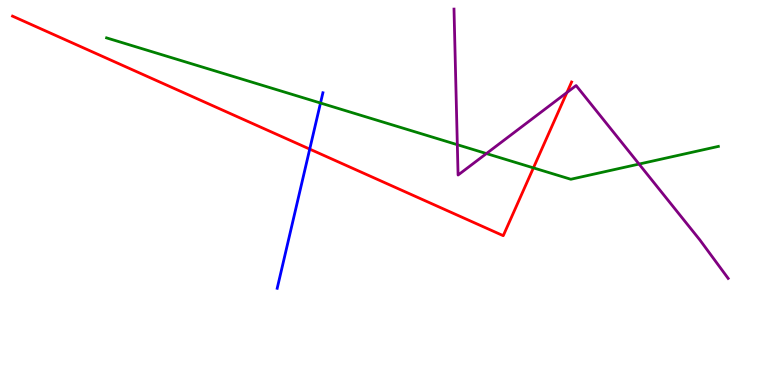[{'lines': ['blue', 'red'], 'intersections': [{'x': 4.0, 'y': 6.13}]}, {'lines': ['green', 'red'], 'intersections': [{'x': 6.88, 'y': 5.64}]}, {'lines': ['purple', 'red'], 'intersections': [{'x': 7.32, 'y': 7.6}]}, {'lines': ['blue', 'green'], 'intersections': [{'x': 4.14, 'y': 7.32}]}, {'lines': ['blue', 'purple'], 'intersections': []}, {'lines': ['green', 'purple'], 'intersections': [{'x': 5.9, 'y': 6.24}, {'x': 6.28, 'y': 6.01}, {'x': 8.25, 'y': 5.74}]}]